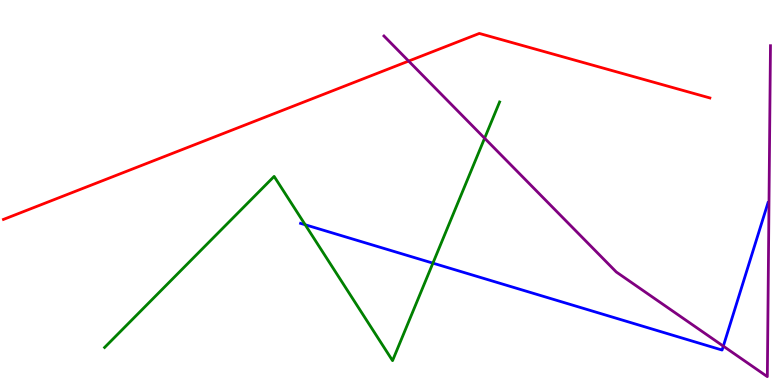[{'lines': ['blue', 'red'], 'intersections': []}, {'lines': ['green', 'red'], 'intersections': []}, {'lines': ['purple', 'red'], 'intersections': [{'x': 5.27, 'y': 8.41}]}, {'lines': ['blue', 'green'], 'intersections': [{'x': 3.94, 'y': 4.16}, {'x': 5.59, 'y': 3.17}]}, {'lines': ['blue', 'purple'], 'intersections': [{'x': 9.33, 'y': 1.01}]}, {'lines': ['green', 'purple'], 'intersections': [{'x': 6.25, 'y': 6.41}]}]